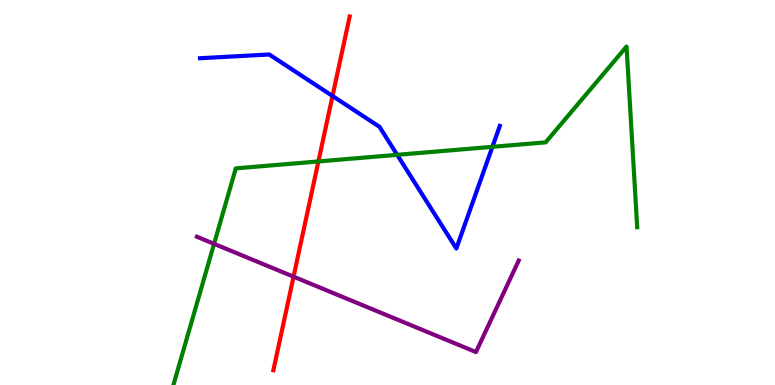[{'lines': ['blue', 'red'], 'intersections': [{'x': 4.29, 'y': 7.51}]}, {'lines': ['green', 'red'], 'intersections': [{'x': 4.11, 'y': 5.81}]}, {'lines': ['purple', 'red'], 'intersections': [{'x': 3.79, 'y': 2.81}]}, {'lines': ['blue', 'green'], 'intersections': [{'x': 5.12, 'y': 5.98}, {'x': 6.35, 'y': 6.19}]}, {'lines': ['blue', 'purple'], 'intersections': []}, {'lines': ['green', 'purple'], 'intersections': [{'x': 2.76, 'y': 3.67}]}]